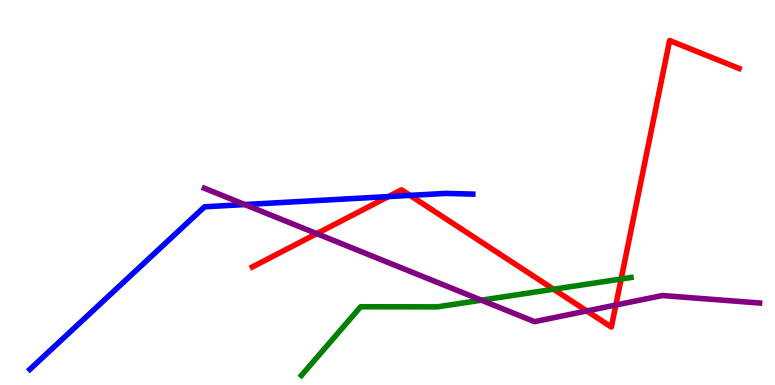[{'lines': ['blue', 'red'], 'intersections': [{'x': 5.01, 'y': 4.89}, {'x': 5.29, 'y': 4.93}]}, {'lines': ['green', 'red'], 'intersections': [{'x': 7.14, 'y': 2.49}, {'x': 8.01, 'y': 2.75}]}, {'lines': ['purple', 'red'], 'intersections': [{'x': 4.09, 'y': 3.93}, {'x': 7.57, 'y': 1.92}, {'x': 7.95, 'y': 2.08}]}, {'lines': ['blue', 'green'], 'intersections': []}, {'lines': ['blue', 'purple'], 'intersections': [{'x': 3.16, 'y': 4.69}]}, {'lines': ['green', 'purple'], 'intersections': [{'x': 6.21, 'y': 2.2}]}]